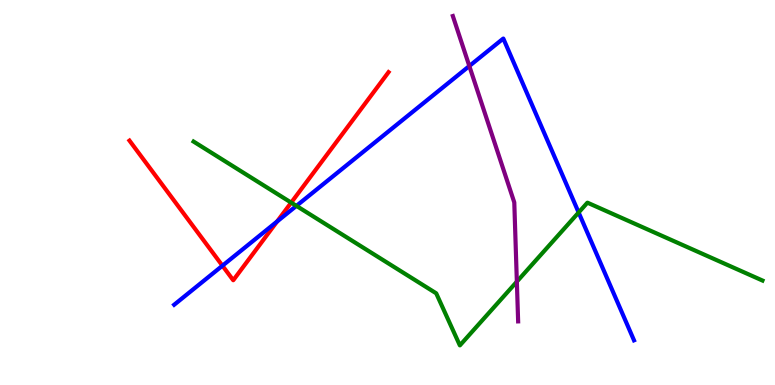[{'lines': ['blue', 'red'], 'intersections': [{'x': 2.87, 'y': 3.1}, {'x': 3.58, 'y': 4.25}]}, {'lines': ['green', 'red'], 'intersections': [{'x': 3.76, 'y': 4.74}]}, {'lines': ['purple', 'red'], 'intersections': []}, {'lines': ['blue', 'green'], 'intersections': [{'x': 3.82, 'y': 4.65}, {'x': 7.47, 'y': 4.48}]}, {'lines': ['blue', 'purple'], 'intersections': [{'x': 6.06, 'y': 8.29}]}, {'lines': ['green', 'purple'], 'intersections': [{'x': 6.67, 'y': 2.68}]}]